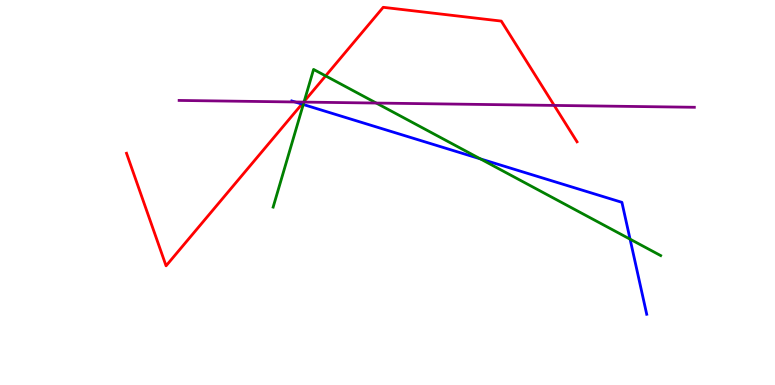[{'lines': ['blue', 'red'], 'intersections': [{'x': 3.9, 'y': 7.3}]}, {'lines': ['green', 'red'], 'intersections': [{'x': 3.93, 'y': 7.37}, {'x': 4.2, 'y': 8.03}]}, {'lines': ['purple', 'red'], 'intersections': [{'x': 3.92, 'y': 7.35}, {'x': 7.15, 'y': 7.26}]}, {'lines': ['blue', 'green'], 'intersections': [{'x': 3.91, 'y': 7.29}, {'x': 6.2, 'y': 5.87}, {'x': 8.13, 'y': 3.79}]}, {'lines': ['blue', 'purple'], 'intersections': [{'x': 3.81, 'y': 7.35}]}, {'lines': ['green', 'purple'], 'intersections': [{'x': 3.92, 'y': 7.35}, {'x': 4.86, 'y': 7.32}]}]